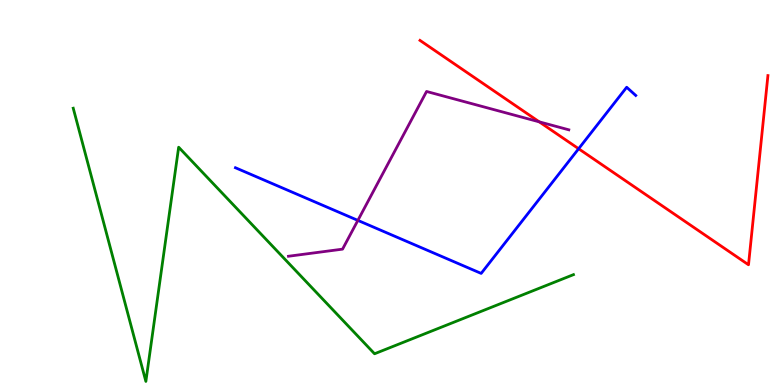[{'lines': ['blue', 'red'], 'intersections': [{'x': 7.47, 'y': 6.14}]}, {'lines': ['green', 'red'], 'intersections': []}, {'lines': ['purple', 'red'], 'intersections': [{'x': 6.96, 'y': 6.84}]}, {'lines': ['blue', 'green'], 'intersections': []}, {'lines': ['blue', 'purple'], 'intersections': [{'x': 4.62, 'y': 4.28}]}, {'lines': ['green', 'purple'], 'intersections': []}]